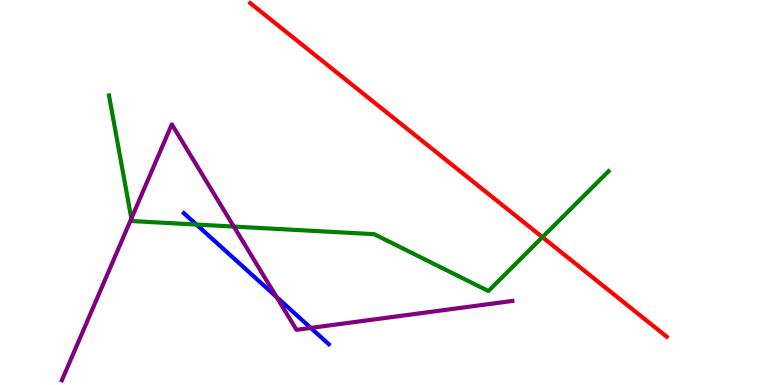[{'lines': ['blue', 'red'], 'intersections': []}, {'lines': ['green', 'red'], 'intersections': [{'x': 7.0, 'y': 3.84}]}, {'lines': ['purple', 'red'], 'intersections': []}, {'lines': ['blue', 'green'], 'intersections': [{'x': 2.53, 'y': 4.17}]}, {'lines': ['blue', 'purple'], 'intersections': [{'x': 3.57, 'y': 2.29}, {'x': 4.01, 'y': 1.48}]}, {'lines': ['green', 'purple'], 'intersections': [{'x': 1.69, 'y': 4.32}, {'x': 3.02, 'y': 4.11}]}]